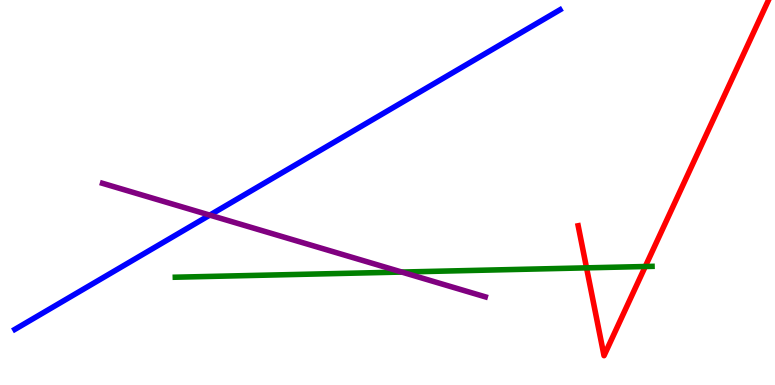[{'lines': ['blue', 'red'], 'intersections': []}, {'lines': ['green', 'red'], 'intersections': [{'x': 7.57, 'y': 3.04}, {'x': 8.33, 'y': 3.08}]}, {'lines': ['purple', 'red'], 'intersections': []}, {'lines': ['blue', 'green'], 'intersections': []}, {'lines': ['blue', 'purple'], 'intersections': [{'x': 2.71, 'y': 4.41}]}, {'lines': ['green', 'purple'], 'intersections': [{'x': 5.18, 'y': 2.93}]}]